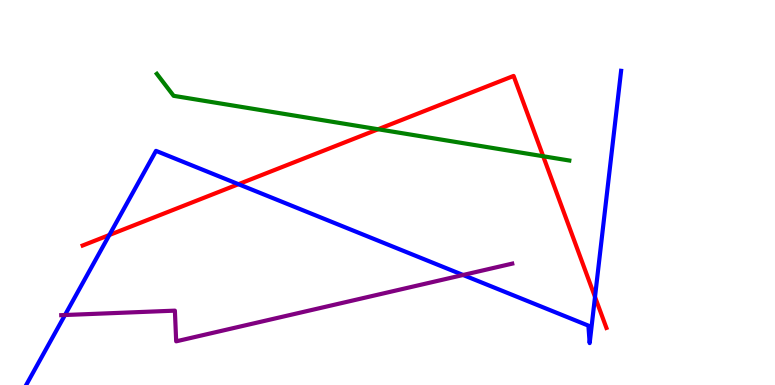[{'lines': ['blue', 'red'], 'intersections': [{'x': 1.41, 'y': 3.9}, {'x': 3.08, 'y': 5.22}, {'x': 7.68, 'y': 2.29}]}, {'lines': ['green', 'red'], 'intersections': [{'x': 4.88, 'y': 6.64}, {'x': 7.01, 'y': 5.94}]}, {'lines': ['purple', 'red'], 'intersections': []}, {'lines': ['blue', 'green'], 'intersections': []}, {'lines': ['blue', 'purple'], 'intersections': [{'x': 0.839, 'y': 1.82}, {'x': 5.98, 'y': 2.86}]}, {'lines': ['green', 'purple'], 'intersections': []}]